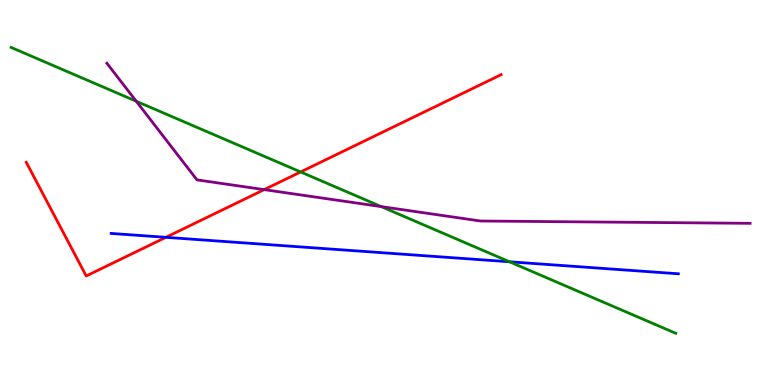[{'lines': ['blue', 'red'], 'intersections': [{'x': 2.14, 'y': 3.84}]}, {'lines': ['green', 'red'], 'intersections': [{'x': 3.88, 'y': 5.53}]}, {'lines': ['purple', 'red'], 'intersections': [{'x': 3.41, 'y': 5.07}]}, {'lines': ['blue', 'green'], 'intersections': [{'x': 6.57, 'y': 3.2}]}, {'lines': ['blue', 'purple'], 'intersections': []}, {'lines': ['green', 'purple'], 'intersections': [{'x': 1.76, 'y': 7.37}, {'x': 4.92, 'y': 4.63}]}]